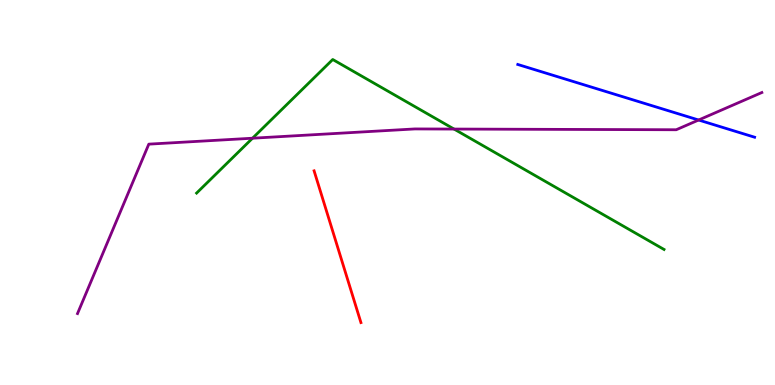[{'lines': ['blue', 'red'], 'intersections': []}, {'lines': ['green', 'red'], 'intersections': []}, {'lines': ['purple', 'red'], 'intersections': []}, {'lines': ['blue', 'green'], 'intersections': []}, {'lines': ['blue', 'purple'], 'intersections': [{'x': 9.01, 'y': 6.88}]}, {'lines': ['green', 'purple'], 'intersections': [{'x': 3.26, 'y': 6.41}, {'x': 5.86, 'y': 6.65}]}]